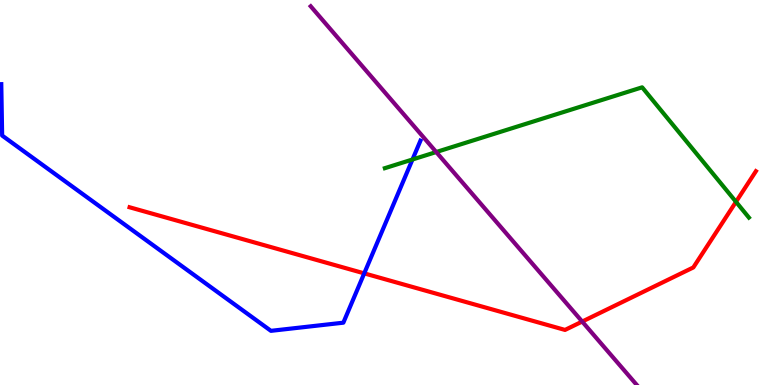[{'lines': ['blue', 'red'], 'intersections': [{'x': 4.7, 'y': 2.9}]}, {'lines': ['green', 'red'], 'intersections': [{'x': 9.5, 'y': 4.76}]}, {'lines': ['purple', 'red'], 'intersections': [{'x': 7.51, 'y': 1.65}]}, {'lines': ['blue', 'green'], 'intersections': [{'x': 5.32, 'y': 5.86}]}, {'lines': ['blue', 'purple'], 'intersections': []}, {'lines': ['green', 'purple'], 'intersections': [{'x': 5.63, 'y': 6.05}]}]